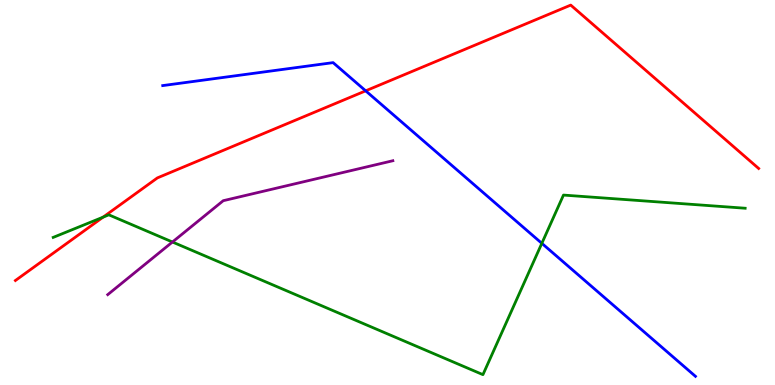[{'lines': ['blue', 'red'], 'intersections': [{'x': 4.72, 'y': 7.64}]}, {'lines': ['green', 'red'], 'intersections': [{'x': 1.33, 'y': 4.36}]}, {'lines': ['purple', 'red'], 'intersections': []}, {'lines': ['blue', 'green'], 'intersections': [{'x': 6.99, 'y': 3.68}]}, {'lines': ['blue', 'purple'], 'intersections': []}, {'lines': ['green', 'purple'], 'intersections': [{'x': 2.23, 'y': 3.71}]}]